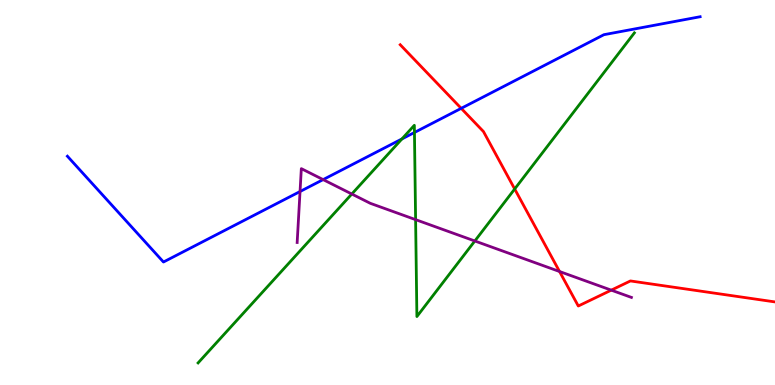[{'lines': ['blue', 'red'], 'intersections': [{'x': 5.95, 'y': 7.19}]}, {'lines': ['green', 'red'], 'intersections': [{'x': 6.64, 'y': 5.09}]}, {'lines': ['purple', 'red'], 'intersections': [{'x': 7.22, 'y': 2.95}, {'x': 7.89, 'y': 2.46}]}, {'lines': ['blue', 'green'], 'intersections': [{'x': 5.19, 'y': 6.39}, {'x': 5.35, 'y': 6.56}]}, {'lines': ['blue', 'purple'], 'intersections': [{'x': 3.87, 'y': 5.03}, {'x': 4.17, 'y': 5.33}]}, {'lines': ['green', 'purple'], 'intersections': [{'x': 4.54, 'y': 4.96}, {'x': 5.36, 'y': 4.3}, {'x': 6.13, 'y': 3.74}]}]